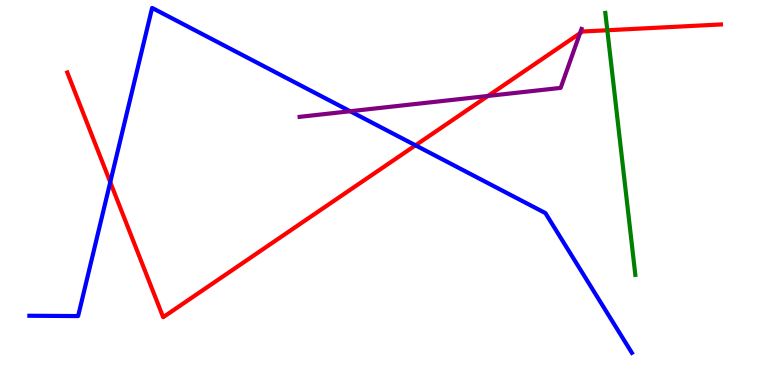[{'lines': ['blue', 'red'], 'intersections': [{'x': 1.42, 'y': 5.27}, {'x': 5.36, 'y': 6.23}]}, {'lines': ['green', 'red'], 'intersections': [{'x': 7.84, 'y': 9.21}]}, {'lines': ['purple', 'red'], 'intersections': [{'x': 6.3, 'y': 7.51}, {'x': 7.48, 'y': 9.14}]}, {'lines': ['blue', 'green'], 'intersections': []}, {'lines': ['blue', 'purple'], 'intersections': [{'x': 4.52, 'y': 7.11}]}, {'lines': ['green', 'purple'], 'intersections': []}]